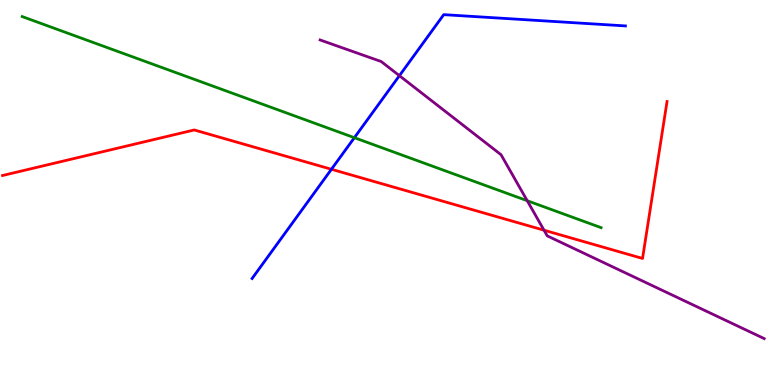[{'lines': ['blue', 'red'], 'intersections': [{'x': 4.28, 'y': 5.6}]}, {'lines': ['green', 'red'], 'intersections': []}, {'lines': ['purple', 'red'], 'intersections': [{'x': 7.02, 'y': 4.02}]}, {'lines': ['blue', 'green'], 'intersections': [{'x': 4.57, 'y': 6.42}]}, {'lines': ['blue', 'purple'], 'intersections': [{'x': 5.15, 'y': 8.03}]}, {'lines': ['green', 'purple'], 'intersections': [{'x': 6.8, 'y': 4.79}]}]